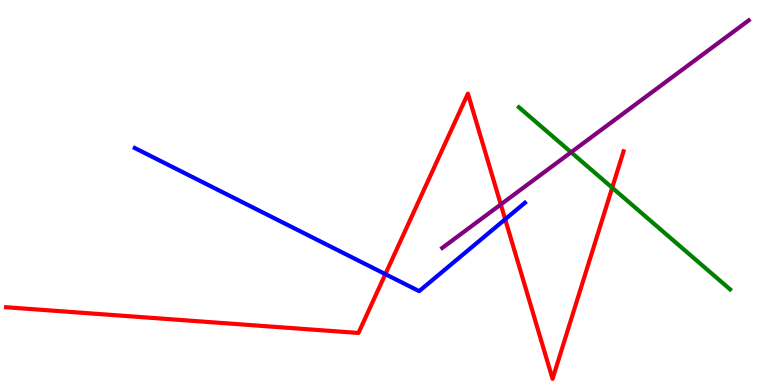[{'lines': ['blue', 'red'], 'intersections': [{'x': 4.97, 'y': 2.88}, {'x': 6.52, 'y': 4.3}]}, {'lines': ['green', 'red'], 'intersections': [{'x': 7.9, 'y': 5.12}]}, {'lines': ['purple', 'red'], 'intersections': [{'x': 6.46, 'y': 4.69}]}, {'lines': ['blue', 'green'], 'intersections': []}, {'lines': ['blue', 'purple'], 'intersections': []}, {'lines': ['green', 'purple'], 'intersections': [{'x': 7.37, 'y': 6.05}]}]